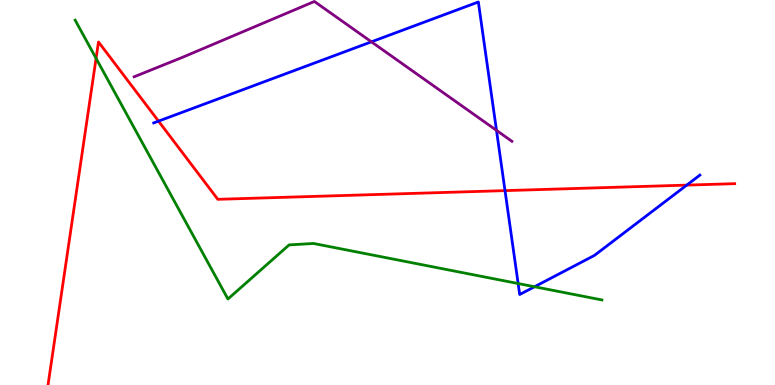[{'lines': ['blue', 'red'], 'intersections': [{'x': 2.05, 'y': 6.85}, {'x': 6.52, 'y': 5.05}, {'x': 8.86, 'y': 5.19}]}, {'lines': ['green', 'red'], 'intersections': [{'x': 1.24, 'y': 8.48}]}, {'lines': ['purple', 'red'], 'intersections': []}, {'lines': ['blue', 'green'], 'intersections': [{'x': 6.69, 'y': 2.64}, {'x': 6.9, 'y': 2.55}]}, {'lines': ['blue', 'purple'], 'intersections': [{'x': 4.79, 'y': 8.91}, {'x': 6.41, 'y': 6.61}]}, {'lines': ['green', 'purple'], 'intersections': []}]